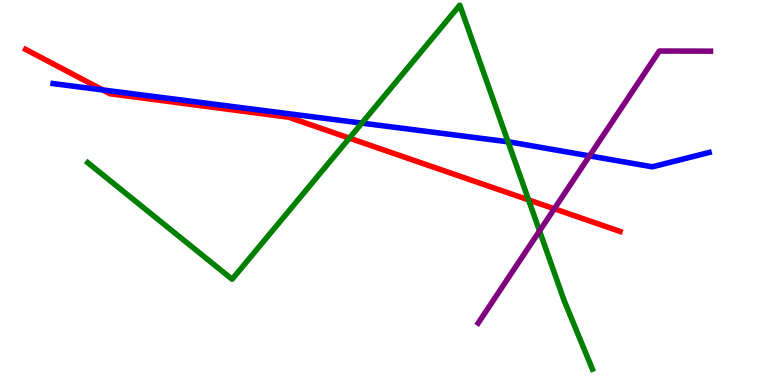[{'lines': ['blue', 'red'], 'intersections': [{'x': 1.33, 'y': 7.66}]}, {'lines': ['green', 'red'], 'intersections': [{'x': 4.51, 'y': 6.41}, {'x': 6.82, 'y': 4.81}]}, {'lines': ['purple', 'red'], 'intersections': [{'x': 7.15, 'y': 4.58}]}, {'lines': ['blue', 'green'], 'intersections': [{'x': 4.67, 'y': 6.8}, {'x': 6.56, 'y': 6.32}]}, {'lines': ['blue', 'purple'], 'intersections': [{'x': 7.61, 'y': 5.95}]}, {'lines': ['green', 'purple'], 'intersections': [{'x': 6.96, 'y': 4.0}]}]